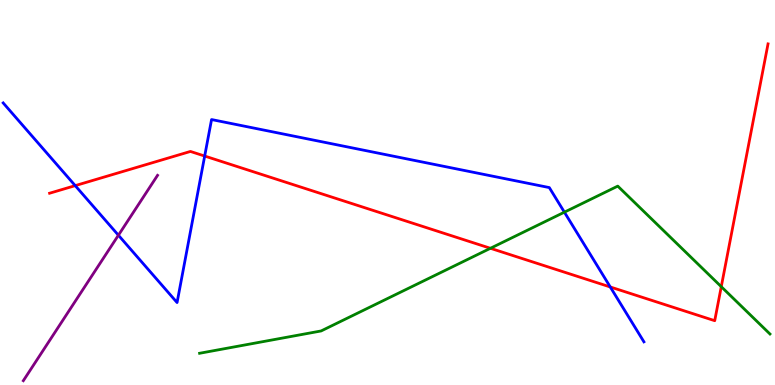[{'lines': ['blue', 'red'], 'intersections': [{'x': 0.971, 'y': 5.18}, {'x': 2.64, 'y': 5.95}, {'x': 7.87, 'y': 2.55}]}, {'lines': ['green', 'red'], 'intersections': [{'x': 6.33, 'y': 3.55}, {'x': 9.31, 'y': 2.55}]}, {'lines': ['purple', 'red'], 'intersections': []}, {'lines': ['blue', 'green'], 'intersections': [{'x': 7.28, 'y': 4.49}]}, {'lines': ['blue', 'purple'], 'intersections': [{'x': 1.53, 'y': 3.89}]}, {'lines': ['green', 'purple'], 'intersections': []}]